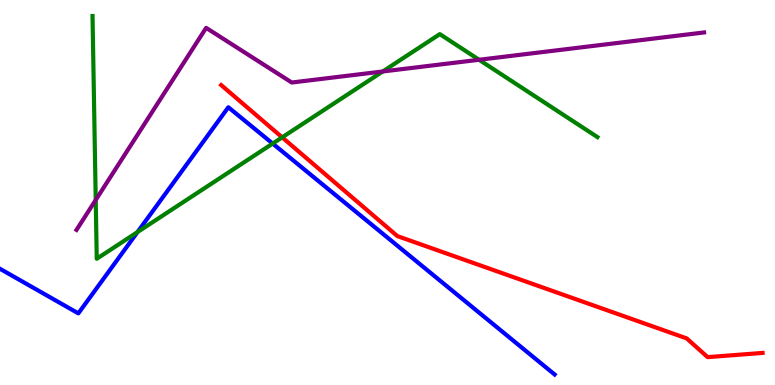[{'lines': ['blue', 'red'], 'intersections': []}, {'lines': ['green', 'red'], 'intersections': [{'x': 3.64, 'y': 6.43}]}, {'lines': ['purple', 'red'], 'intersections': []}, {'lines': ['blue', 'green'], 'intersections': [{'x': 1.77, 'y': 3.97}, {'x': 3.52, 'y': 6.27}]}, {'lines': ['blue', 'purple'], 'intersections': []}, {'lines': ['green', 'purple'], 'intersections': [{'x': 1.24, 'y': 4.81}, {'x': 4.94, 'y': 8.14}, {'x': 6.18, 'y': 8.45}]}]